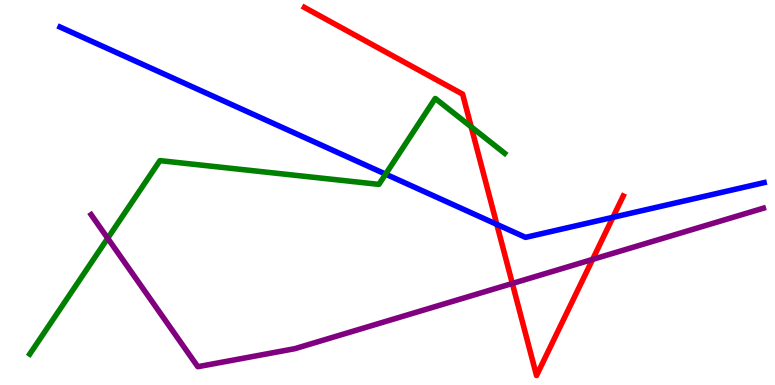[{'lines': ['blue', 'red'], 'intersections': [{'x': 6.41, 'y': 4.17}, {'x': 7.91, 'y': 4.36}]}, {'lines': ['green', 'red'], 'intersections': [{'x': 6.08, 'y': 6.71}]}, {'lines': ['purple', 'red'], 'intersections': [{'x': 6.61, 'y': 2.64}, {'x': 7.65, 'y': 3.26}]}, {'lines': ['blue', 'green'], 'intersections': [{'x': 4.98, 'y': 5.48}]}, {'lines': ['blue', 'purple'], 'intersections': []}, {'lines': ['green', 'purple'], 'intersections': [{'x': 1.39, 'y': 3.81}]}]